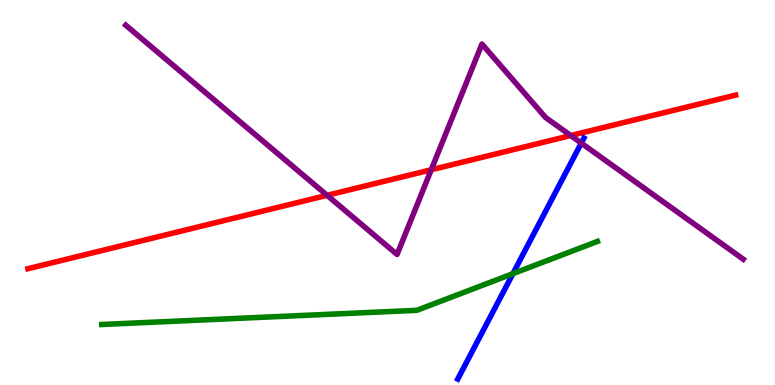[{'lines': ['blue', 'red'], 'intersections': []}, {'lines': ['green', 'red'], 'intersections': []}, {'lines': ['purple', 'red'], 'intersections': [{'x': 4.22, 'y': 4.93}, {'x': 5.56, 'y': 5.59}, {'x': 7.36, 'y': 6.48}]}, {'lines': ['blue', 'green'], 'intersections': [{'x': 6.62, 'y': 2.89}]}, {'lines': ['blue', 'purple'], 'intersections': [{'x': 7.5, 'y': 6.28}]}, {'lines': ['green', 'purple'], 'intersections': []}]